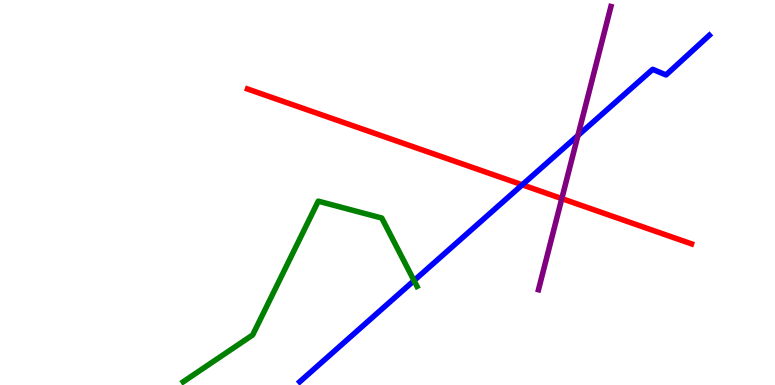[{'lines': ['blue', 'red'], 'intersections': [{'x': 6.74, 'y': 5.2}]}, {'lines': ['green', 'red'], 'intersections': []}, {'lines': ['purple', 'red'], 'intersections': [{'x': 7.25, 'y': 4.84}]}, {'lines': ['blue', 'green'], 'intersections': [{'x': 5.34, 'y': 2.71}]}, {'lines': ['blue', 'purple'], 'intersections': [{'x': 7.46, 'y': 6.48}]}, {'lines': ['green', 'purple'], 'intersections': []}]